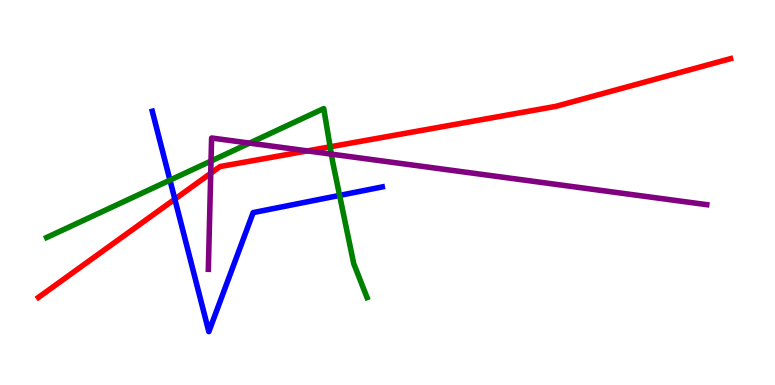[{'lines': ['blue', 'red'], 'intersections': [{'x': 2.26, 'y': 4.83}]}, {'lines': ['green', 'red'], 'intersections': [{'x': 4.26, 'y': 6.19}]}, {'lines': ['purple', 'red'], 'intersections': [{'x': 2.72, 'y': 5.5}, {'x': 3.97, 'y': 6.08}]}, {'lines': ['blue', 'green'], 'intersections': [{'x': 2.19, 'y': 5.32}, {'x': 4.38, 'y': 4.92}]}, {'lines': ['blue', 'purple'], 'intersections': []}, {'lines': ['green', 'purple'], 'intersections': [{'x': 2.72, 'y': 5.82}, {'x': 3.22, 'y': 6.28}, {'x': 4.28, 'y': 6.0}]}]